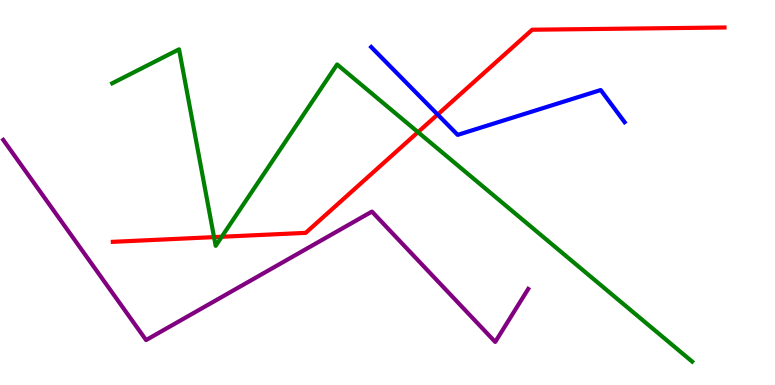[{'lines': ['blue', 'red'], 'intersections': [{'x': 5.65, 'y': 7.03}]}, {'lines': ['green', 'red'], 'intersections': [{'x': 2.76, 'y': 3.84}, {'x': 2.86, 'y': 3.85}, {'x': 5.39, 'y': 6.57}]}, {'lines': ['purple', 'red'], 'intersections': []}, {'lines': ['blue', 'green'], 'intersections': []}, {'lines': ['blue', 'purple'], 'intersections': []}, {'lines': ['green', 'purple'], 'intersections': []}]